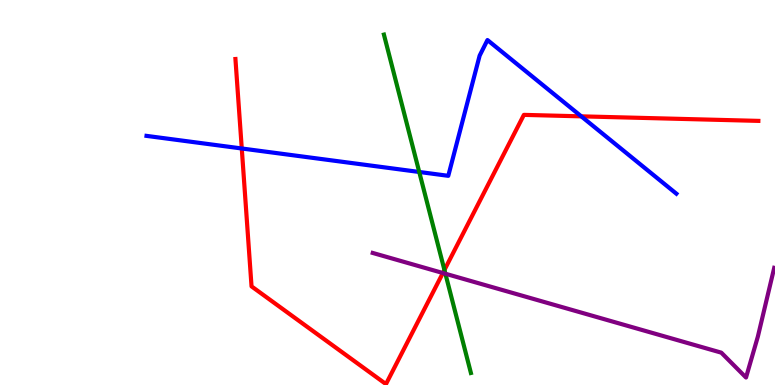[{'lines': ['blue', 'red'], 'intersections': [{'x': 3.12, 'y': 6.14}, {'x': 7.5, 'y': 6.98}]}, {'lines': ['green', 'red'], 'intersections': [{'x': 5.73, 'y': 2.99}]}, {'lines': ['purple', 'red'], 'intersections': [{'x': 5.71, 'y': 2.91}]}, {'lines': ['blue', 'green'], 'intersections': [{'x': 5.41, 'y': 5.53}]}, {'lines': ['blue', 'purple'], 'intersections': []}, {'lines': ['green', 'purple'], 'intersections': [{'x': 5.75, 'y': 2.89}]}]